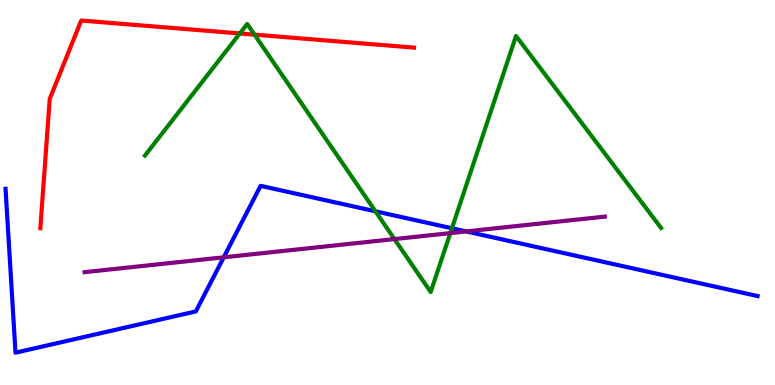[{'lines': ['blue', 'red'], 'intersections': []}, {'lines': ['green', 'red'], 'intersections': [{'x': 3.09, 'y': 9.13}, {'x': 3.28, 'y': 9.1}]}, {'lines': ['purple', 'red'], 'intersections': []}, {'lines': ['blue', 'green'], 'intersections': [{'x': 4.84, 'y': 4.51}, {'x': 5.83, 'y': 4.07}]}, {'lines': ['blue', 'purple'], 'intersections': [{'x': 2.89, 'y': 3.32}, {'x': 6.01, 'y': 3.99}]}, {'lines': ['green', 'purple'], 'intersections': [{'x': 5.09, 'y': 3.79}, {'x': 5.81, 'y': 3.95}]}]